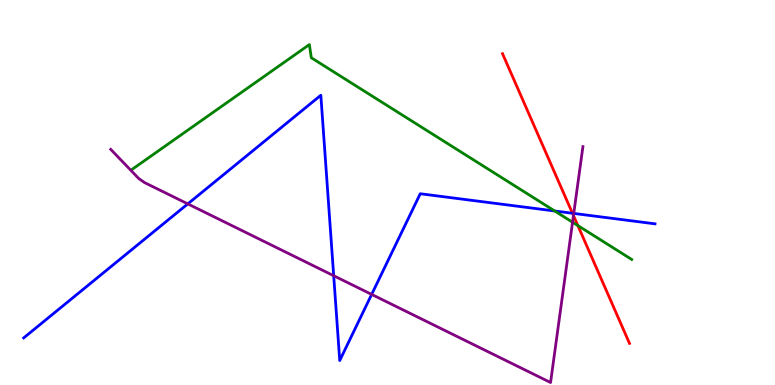[{'lines': ['blue', 'red'], 'intersections': [{'x': 7.39, 'y': 4.46}]}, {'lines': ['green', 'red'], 'intersections': [{'x': 7.46, 'y': 4.14}]}, {'lines': ['purple', 'red'], 'intersections': [{'x': 7.4, 'y': 4.4}]}, {'lines': ['blue', 'green'], 'intersections': [{'x': 7.16, 'y': 4.52}]}, {'lines': ['blue', 'purple'], 'intersections': [{'x': 2.42, 'y': 4.7}, {'x': 4.31, 'y': 2.84}, {'x': 4.8, 'y': 2.35}, {'x': 7.4, 'y': 4.46}]}, {'lines': ['green', 'purple'], 'intersections': [{'x': 7.39, 'y': 4.23}]}]